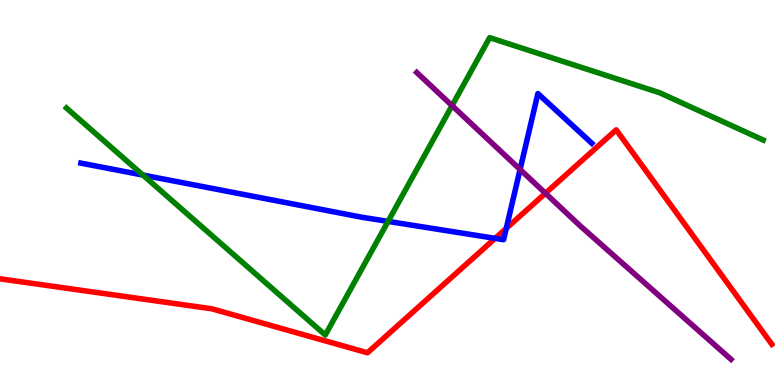[{'lines': ['blue', 'red'], 'intersections': [{'x': 6.39, 'y': 3.81}, {'x': 6.53, 'y': 4.07}]}, {'lines': ['green', 'red'], 'intersections': []}, {'lines': ['purple', 'red'], 'intersections': [{'x': 7.04, 'y': 4.98}]}, {'lines': ['blue', 'green'], 'intersections': [{'x': 1.84, 'y': 5.45}, {'x': 5.01, 'y': 4.25}]}, {'lines': ['blue', 'purple'], 'intersections': [{'x': 6.71, 'y': 5.6}]}, {'lines': ['green', 'purple'], 'intersections': [{'x': 5.83, 'y': 7.26}]}]